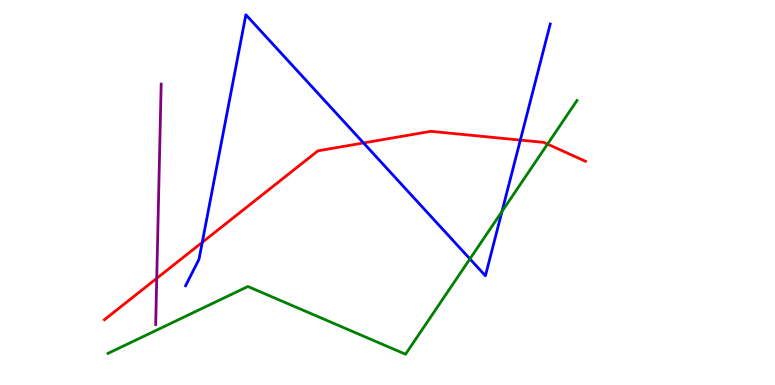[{'lines': ['blue', 'red'], 'intersections': [{'x': 2.61, 'y': 3.71}, {'x': 4.69, 'y': 6.29}, {'x': 6.71, 'y': 6.36}]}, {'lines': ['green', 'red'], 'intersections': [{'x': 7.06, 'y': 6.26}]}, {'lines': ['purple', 'red'], 'intersections': [{'x': 2.02, 'y': 2.77}]}, {'lines': ['blue', 'green'], 'intersections': [{'x': 6.06, 'y': 3.27}, {'x': 6.48, 'y': 4.51}]}, {'lines': ['blue', 'purple'], 'intersections': []}, {'lines': ['green', 'purple'], 'intersections': []}]